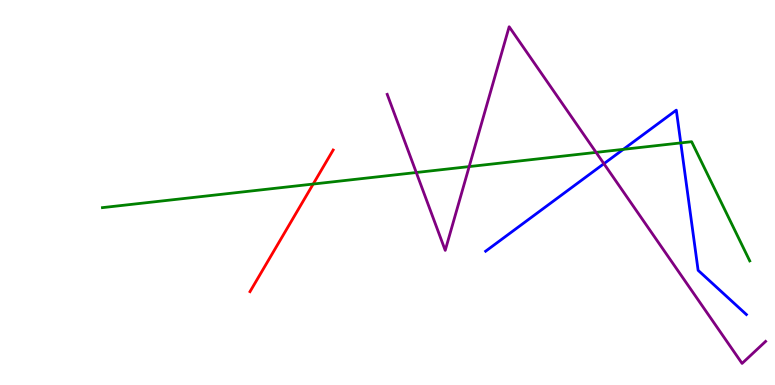[{'lines': ['blue', 'red'], 'intersections': []}, {'lines': ['green', 'red'], 'intersections': [{'x': 4.04, 'y': 5.22}]}, {'lines': ['purple', 'red'], 'intersections': []}, {'lines': ['blue', 'green'], 'intersections': [{'x': 8.04, 'y': 6.12}, {'x': 8.78, 'y': 6.29}]}, {'lines': ['blue', 'purple'], 'intersections': [{'x': 7.79, 'y': 5.75}]}, {'lines': ['green', 'purple'], 'intersections': [{'x': 5.37, 'y': 5.52}, {'x': 6.05, 'y': 5.67}, {'x': 7.69, 'y': 6.04}]}]